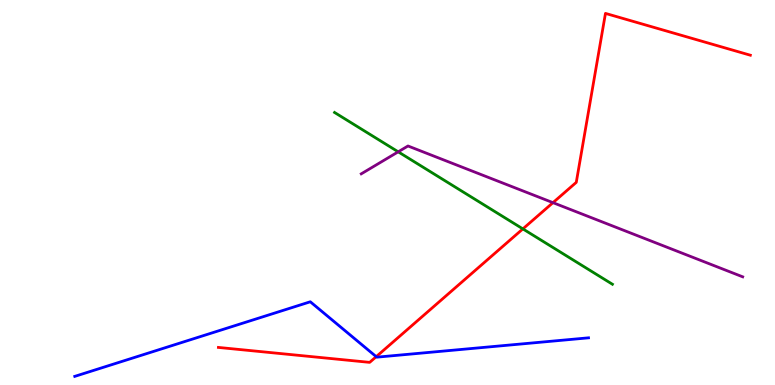[{'lines': ['blue', 'red'], 'intersections': [{'x': 4.85, 'y': 0.736}]}, {'lines': ['green', 'red'], 'intersections': [{'x': 6.75, 'y': 4.05}]}, {'lines': ['purple', 'red'], 'intersections': [{'x': 7.14, 'y': 4.74}]}, {'lines': ['blue', 'green'], 'intersections': []}, {'lines': ['blue', 'purple'], 'intersections': []}, {'lines': ['green', 'purple'], 'intersections': [{'x': 5.14, 'y': 6.06}]}]